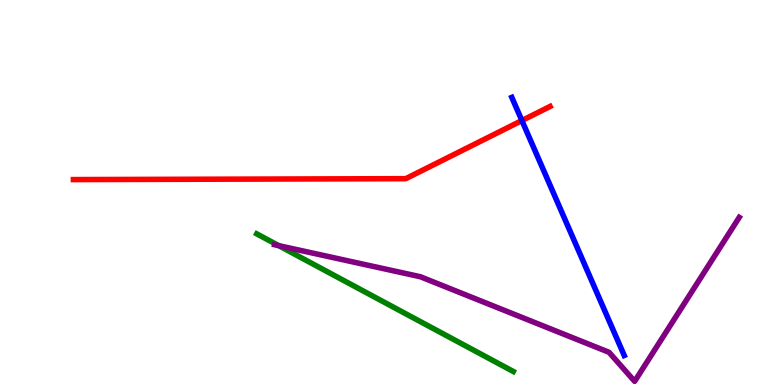[{'lines': ['blue', 'red'], 'intersections': [{'x': 6.73, 'y': 6.87}]}, {'lines': ['green', 'red'], 'intersections': []}, {'lines': ['purple', 'red'], 'intersections': []}, {'lines': ['blue', 'green'], 'intersections': []}, {'lines': ['blue', 'purple'], 'intersections': []}, {'lines': ['green', 'purple'], 'intersections': [{'x': 3.6, 'y': 3.62}]}]